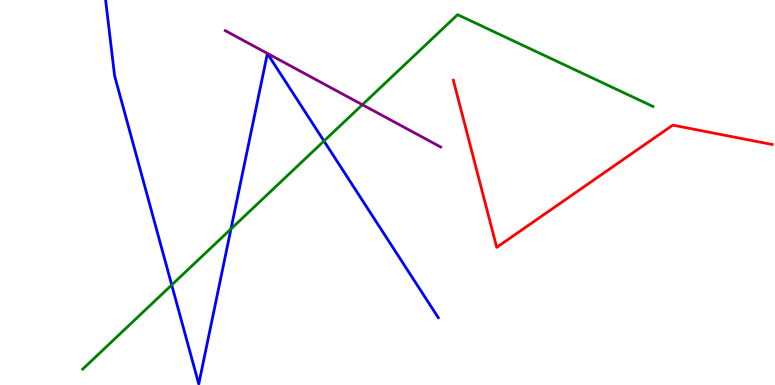[{'lines': ['blue', 'red'], 'intersections': []}, {'lines': ['green', 'red'], 'intersections': []}, {'lines': ['purple', 'red'], 'intersections': []}, {'lines': ['blue', 'green'], 'intersections': [{'x': 2.22, 'y': 2.6}, {'x': 2.98, 'y': 4.05}, {'x': 4.18, 'y': 6.34}]}, {'lines': ['blue', 'purple'], 'intersections': []}, {'lines': ['green', 'purple'], 'intersections': [{'x': 4.68, 'y': 7.28}]}]